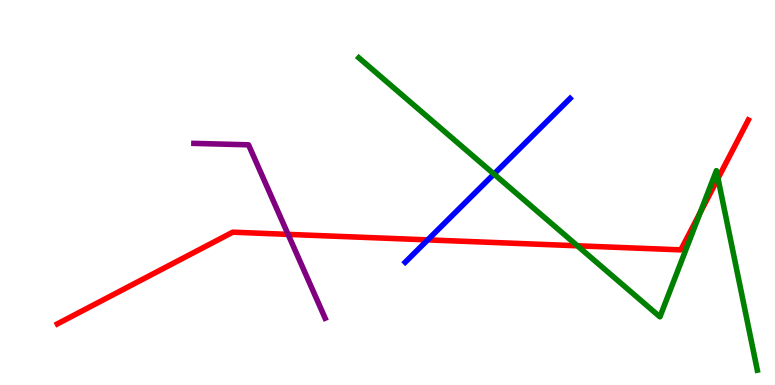[{'lines': ['blue', 'red'], 'intersections': [{'x': 5.52, 'y': 3.77}]}, {'lines': ['green', 'red'], 'intersections': [{'x': 7.45, 'y': 3.62}, {'x': 9.04, 'y': 4.48}, {'x': 9.26, 'y': 5.37}]}, {'lines': ['purple', 'red'], 'intersections': [{'x': 3.72, 'y': 3.91}]}, {'lines': ['blue', 'green'], 'intersections': [{'x': 6.37, 'y': 5.48}]}, {'lines': ['blue', 'purple'], 'intersections': []}, {'lines': ['green', 'purple'], 'intersections': []}]